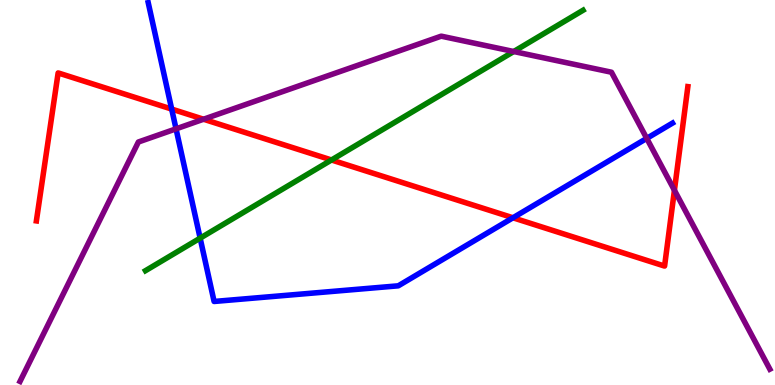[{'lines': ['blue', 'red'], 'intersections': [{'x': 2.22, 'y': 7.17}, {'x': 6.62, 'y': 4.34}]}, {'lines': ['green', 'red'], 'intersections': [{'x': 4.28, 'y': 5.84}]}, {'lines': ['purple', 'red'], 'intersections': [{'x': 2.63, 'y': 6.9}, {'x': 8.7, 'y': 5.06}]}, {'lines': ['blue', 'green'], 'intersections': [{'x': 2.58, 'y': 3.81}]}, {'lines': ['blue', 'purple'], 'intersections': [{'x': 2.27, 'y': 6.65}, {'x': 8.35, 'y': 6.41}]}, {'lines': ['green', 'purple'], 'intersections': [{'x': 6.63, 'y': 8.66}]}]